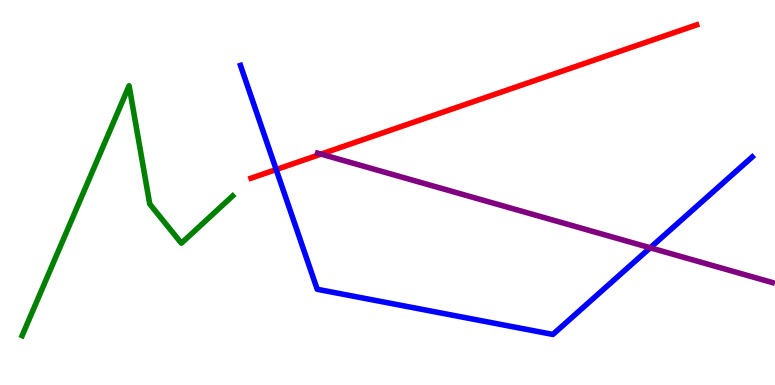[{'lines': ['blue', 'red'], 'intersections': [{'x': 3.56, 'y': 5.6}]}, {'lines': ['green', 'red'], 'intersections': []}, {'lines': ['purple', 'red'], 'intersections': [{'x': 4.14, 'y': 6.0}]}, {'lines': ['blue', 'green'], 'intersections': []}, {'lines': ['blue', 'purple'], 'intersections': [{'x': 8.39, 'y': 3.56}]}, {'lines': ['green', 'purple'], 'intersections': []}]